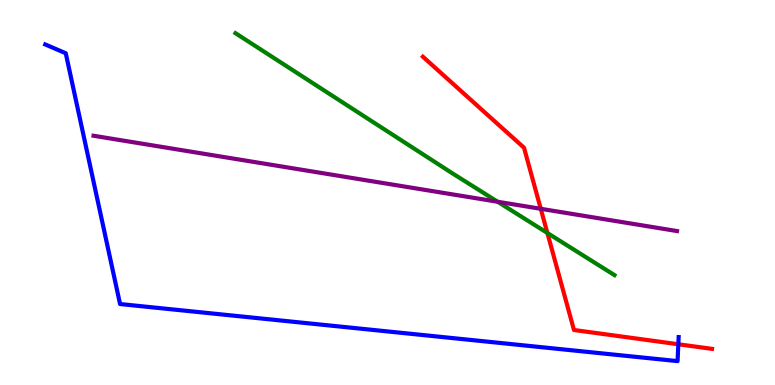[{'lines': ['blue', 'red'], 'intersections': [{'x': 8.75, 'y': 1.06}]}, {'lines': ['green', 'red'], 'intersections': [{'x': 7.06, 'y': 3.95}]}, {'lines': ['purple', 'red'], 'intersections': [{'x': 6.98, 'y': 4.58}]}, {'lines': ['blue', 'green'], 'intersections': []}, {'lines': ['blue', 'purple'], 'intersections': []}, {'lines': ['green', 'purple'], 'intersections': [{'x': 6.42, 'y': 4.76}]}]